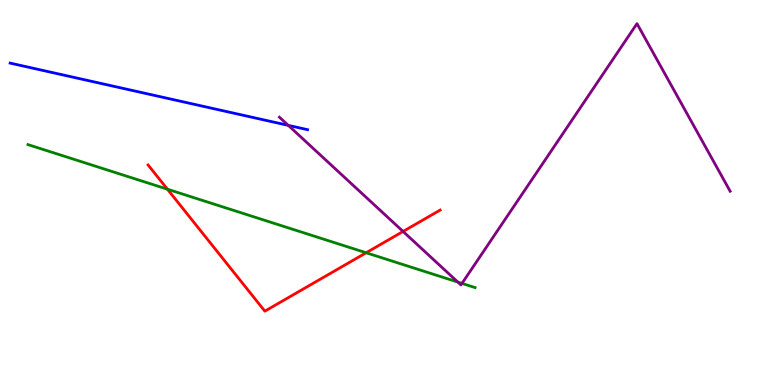[{'lines': ['blue', 'red'], 'intersections': []}, {'lines': ['green', 'red'], 'intersections': [{'x': 2.16, 'y': 5.09}, {'x': 4.72, 'y': 3.43}]}, {'lines': ['purple', 'red'], 'intersections': [{'x': 5.2, 'y': 3.99}]}, {'lines': ['blue', 'green'], 'intersections': []}, {'lines': ['blue', 'purple'], 'intersections': [{'x': 3.72, 'y': 6.74}]}, {'lines': ['green', 'purple'], 'intersections': [{'x': 5.91, 'y': 2.67}, {'x': 5.96, 'y': 2.64}]}]